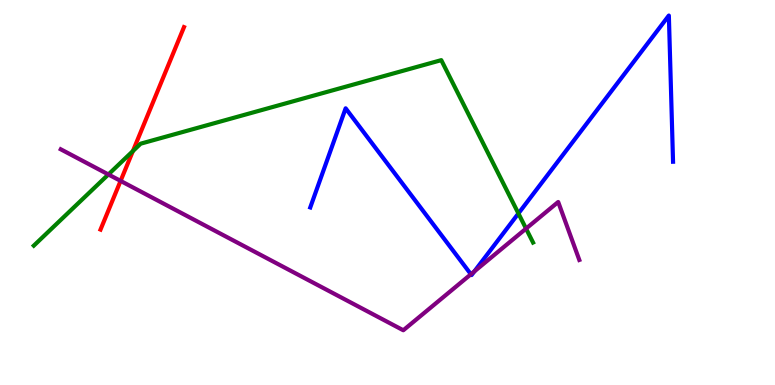[{'lines': ['blue', 'red'], 'intersections': []}, {'lines': ['green', 'red'], 'intersections': [{'x': 1.71, 'y': 6.08}]}, {'lines': ['purple', 'red'], 'intersections': [{'x': 1.56, 'y': 5.3}]}, {'lines': ['blue', 'green'], 'intersections': [{'x': 6.69, 'y': 4.46}]}, {'lines': ['blue', 'purple'], 'intersections': [{'x': 6.08, 'y': 2.88}, {'x': 6.12, 'y': 2.95}]}, {'lines': ['green', 'purple'], 'intersections': [{'x': 1.4, 'y': 5.47}, {'x': 6.79, 'y': 4.06}]}]